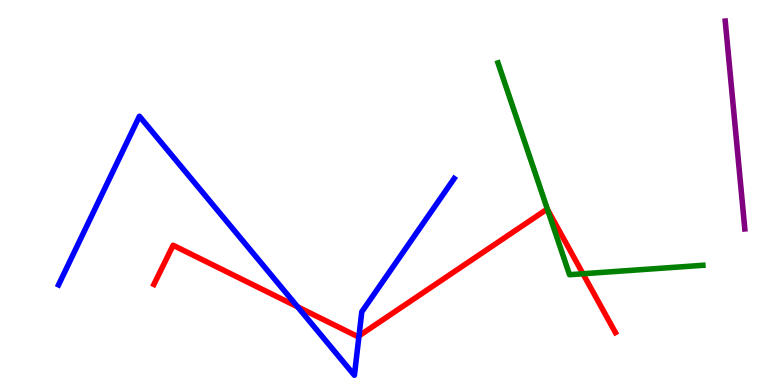[{'lines': ['blue', 'red'], 'intersections': [{'x': 3.84, 'y': 2.03}, {'x': 4.63, 'y': 1.28}]}, {'lines': ['green', 'red'], 'intersections': [{'x': 7.06, 'y': 4.56}, {'x': 7.52, 'y': 2.89}]}, {'lines': ['purple', 'red'], 'intersections': []}, {'lines': ['blue', 'green'], 'intersections': []}, {'lines': ['blue', 'purple'], 'intersections': []}, {'lines': ['green', 'purple'], 'intersections': []}]